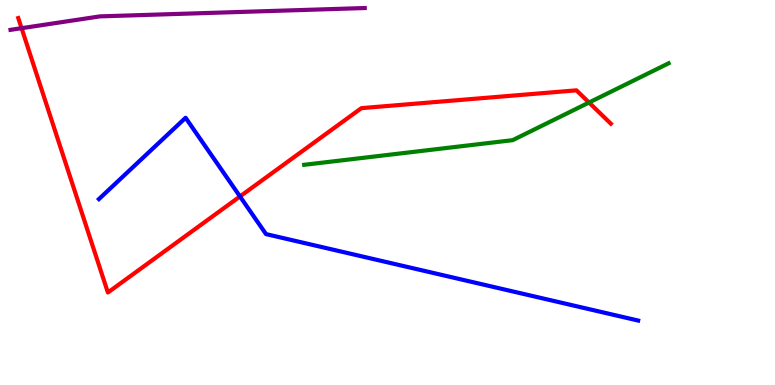[{'lines': ['blue', 'red'], 'intersections': [{'x': 3.1, 'y': 4.9}]}, {'lines': ['green', 'red'], 'intersections': [{'x': 7.6, 'y': 7.34}]}, {'lines': ['purple', 'red'], 'intersections': [{'x': 0.278, 'y': 9.27}]}, {'lines': ['blue', 'green'], 'intersections': []}, {'lines': ['blue', 'purple'], 'intersections': []}, {'lines': ['green', 'purple'], 'intersections': []}]